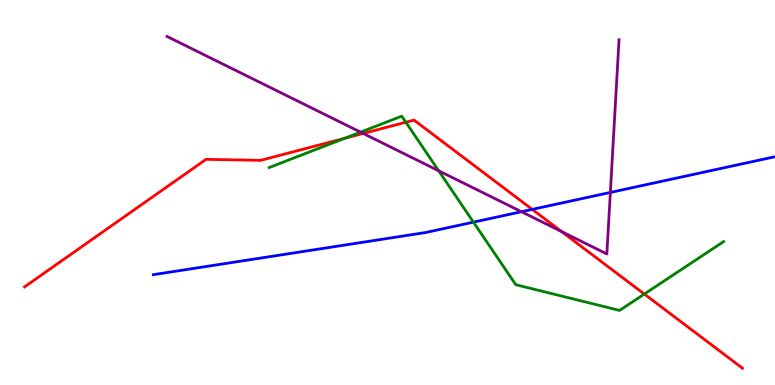[{'lines': ['blue', 'red'], 'intersections': [{'x': 6.87, 'y': 4.56}]}, {'lines': ['green', 'red'], 'intersections': [{'x': 4.45, 'y': 6.41}, {'x': 5.24, 'y': 6.82}, {'x': 8.31, 'y': 2.36}]}, {'lines': ['purple', 'red'], 'intersections': [{'x': 4.69, 'y': 6.53}, {'x': 7.25, 'y': 3.98}]}, {'lines': ['blue', 'green'], 'intersections': [{'x': 6.11, 'y': 4.23}]}, {'lines': ['blue', 'purple'], 'intersections': [{'x': 6.73, 'y': 4.5}, {'x': 7.88, 'y': 5.0}]}, {'lines': ['green', 'purple'], 'intersections': [{'x': 4.65, 'y': 6.57}, {'x': 5.66, 'y': 5.56}]}]